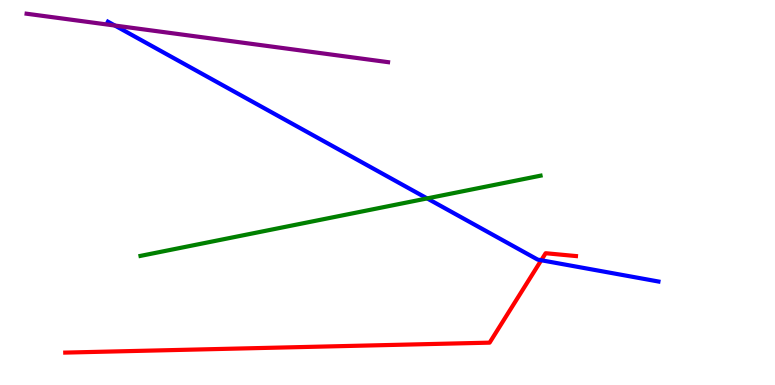[{'lines': ['blue', 'red'], 'intersections': [{'x': 6.98, 'y': 3.24}]}, {'lines': ['green', 'red'], 'intersections': []}, {'lines': ['purple', 'red'], 'intersections': []}, {'lines': ['blue', 'green'], 'intersections': [{'x': 5.51, 'y': 4.85}]}, {'lines': ['blue', 'purple'], 'intersections': [{'x': 1.48, 'y': 9.34}]}, {'lines': ['green', 'purple'], 'intersections': []}]